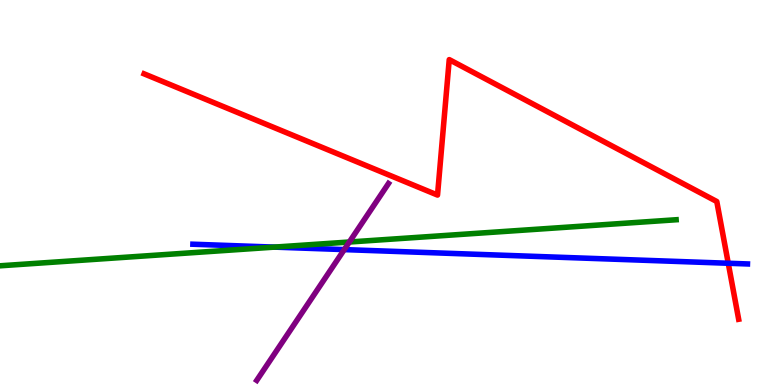[{'lines': ['blue', 'red'], 'intersections': [{'x': 9.4, 'y': 3.16}]}, {'lines': ['green', 'red'], 'intersections': []}, {'lines': ['purple', 'red'], 'intersections': []}, {'lines': ['blue', 'green'], 'intersections': [{'x': 3.54, 'y': 3.58}]}, {'lines': ['blue', 'purple'], 'intersections': [{'x': 4.44, 'y': 3.52}]}, {'lines': ['green', 'purple'], 'intersections': [{'x': 4.51, 'y': 3.71}]}]